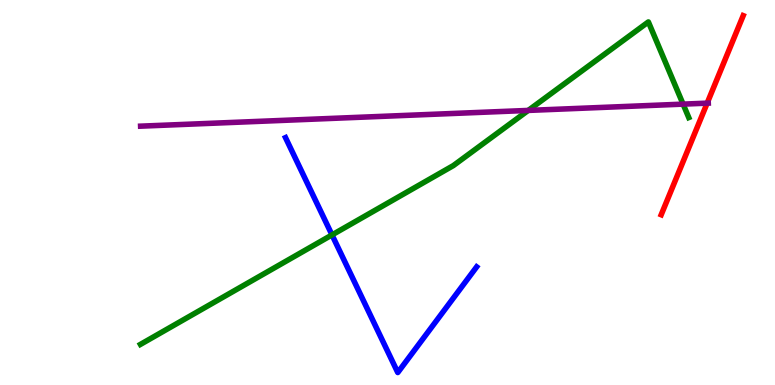[{'lines': ['blue', 'red'], 'intersections': []}, {'lines': ['green', 'red'], 'intersections': []}, {'lines': ['purple', 'red'], 'intersections': [{'x': 9.12, 'y': 7.32}]}, {'lines': ['blue', 'green'], 'intersections': [{'x': 4.28, 'y': 3.9}]}, {'lines': ['blue', 'purple'], 'intersections': []}, {'lines': ['green', 'purple'], 'intersections': [{'x': 6.82, 'y': 7.13}, {'x': 8.81, 'y': 7.3}]}]